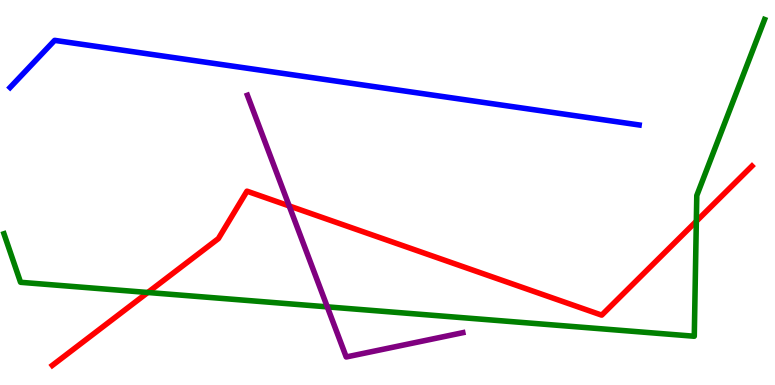[{'lines': ['blue', 'red'], 'intersections': []}, {'lines': ['green', 'red'], 'intersections': [{'x': 1.91, 'y': 2.4}, {'x': 8.98, 'y': 4.25}]}, {'lines': ['purple', 'red'], 'intersections': [{'x': 3.73, 'y': 4.65}]}, {'lines': ['blue', 'green'], 'intersections': []}, {'lines': ['blue', 'purple'], 'intersections': []}, {'lines': ['green', 'purple'], 'intersections': [{'x': 4.22, 'y': 2.03}]}]